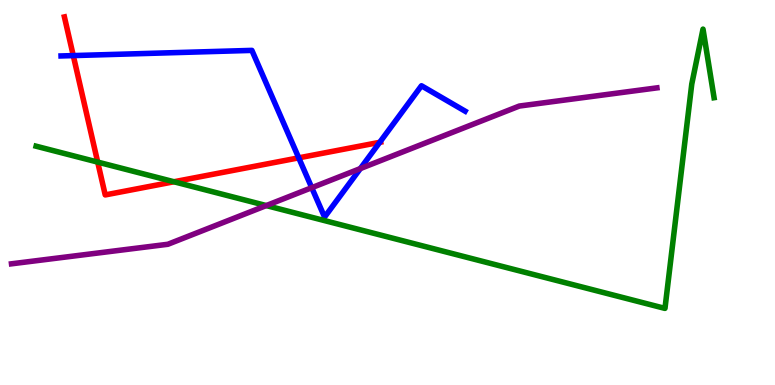[{'lines': ['blue', 'red'], 'intersections': [{'x': 0.945, 'y': 8.56}, {'x': 3.85, 'y': 5.9}, {'x': 4.9, 'y': 6.3}]}, {'lines': ['green', 'red'], 'intersections': [{'x': 1.26, 'y': 5.79}, {'x': 2.24, 'y': 5.28}]}, {'lines': ['purple', 'red'], 'intersections': []}, {'lines': ['blue', 'green'], 'intersections': []}, {'lines': ['blue', 'purple'], 'intersections': [{'x': 4.02, 'y': 5.13}, {'x': 4.65, 'y': 5.62}]}, {'lines': ['green', 'purple'], 'intersections': [{'x': 3.44, 'y': 4.66}]}]